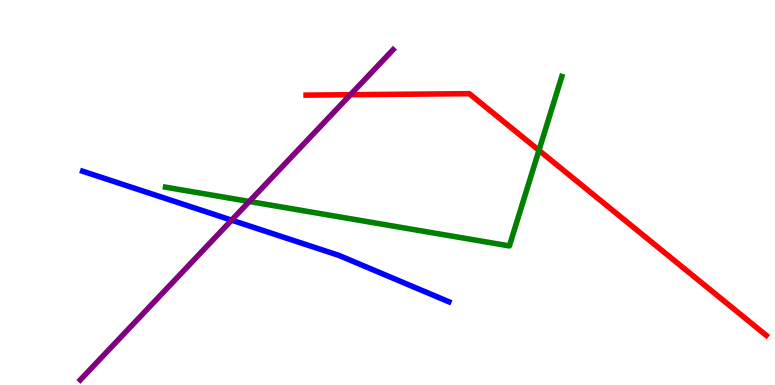[{'lines': ['blue', 'red'], 'intersections': []}, {'lines': ['green', 'red'], 'intersections': [{'x': 6.95, 'y': 6.09}]}, {'lines': ['purple', 'red'], 'intersections': [{'x': 4.52, 'y': 7.54}]}, {'lines': ['blue', 'green'], 'intersections': []}, {'lines': ['blue', 'purple'], 'intersections': [{'x': 2.99, 'y': 4.28}]}, {'lines': ['green', 'purple'], 'intersections': [{'x': 3.22, 'y': 4.77}]}]